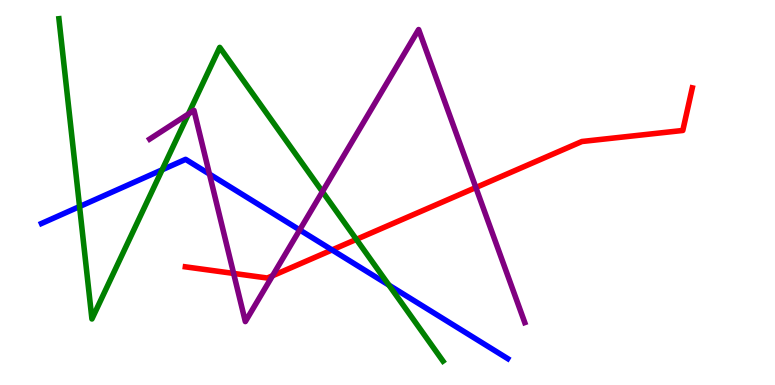[{'lines': ['blue', 'red'], 'intersections': [{'x': 4.28, 'y': 3.51}]}, {'lines': ['green', 'red'], 'intersections': [{'x': 4.6, 'y': 3.78}]}, {'lines': ['purple', 'red'], 'intersections': [{'x': 3.01, 'y': 2.9}, {'x': 3.52, 'y': 2.84}, {'x': 6.14, 'y': 5.13}]}, {'lines': ['blue', 'green'], 'intersections': [{'x': 1.03, 'y': 4.64}, {'x': 2.09, 'y': 5.59}, {'x': 5.02, 'y': 2.59}]}, {'lines': ['blue', 'purple'], 'intersections': [{'x': 2.7, 'y': 5.48}, {'x': 3.87, 'y': 4.03}]}, {'lines': ['green', 'purple'], 'intersections': [{'x': 2.43, 'y': 7.04}, {'x': 4.16, 'y': 5.02}]}]